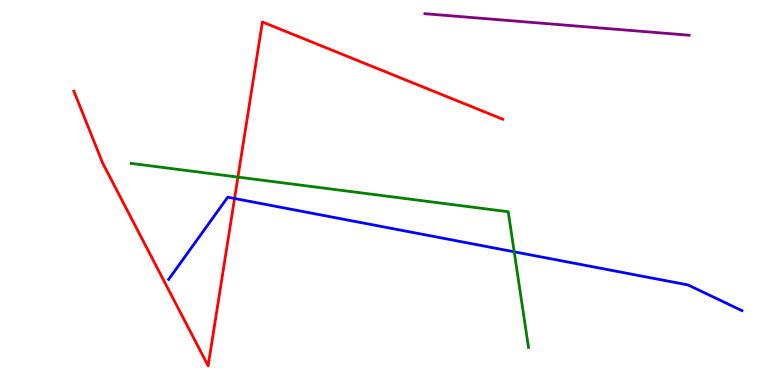[{'lines': ['blue', 'red'], 'intersections': [{'x': 3.03, 'y': 4.84}]}, {'lines': ['green', 'red'], 'intersections': [{'x': 3.07, 'y': 5.4}]}, {'lines': ['purple', 'red'], 'intersections': []}, {'lines': ['blue', 'green'], 'intersections': [{'x': 6.63, 'y': 3.46}]}, {'lines': ['blue', 'purple'], 'intersections': []}, {'lines': ['green', 'purple'], 'intersections': []}]